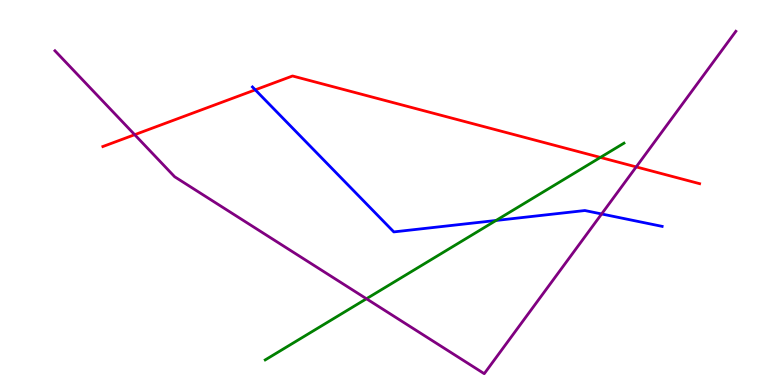[{'lines': ['blue', 'red'], 'intersections': [{'x': 3.29, 'y': 7.67}]}, {'lines': ['green', 'red'], 'intersections': [{'x': 7.75, 'y': 5.91}]}, {'lines': ['purple', 'red'], 'intersections': [{'x': 1.74, 'y': 6.5}, {'x': 8.21, 'y': 5.66}]}, {'lines': ['blue', 'green'], 'intersections': [{'x': 6.4, 'y': 4.27}]}, {'lines': ['blue', 'purple'], 'intersections': [{'x': 7.76, 'y': 4.44}]}, {'lines': ['green', 'purple'], 'intersections': [{'x': 4.73, 'y': 2.24}]}]